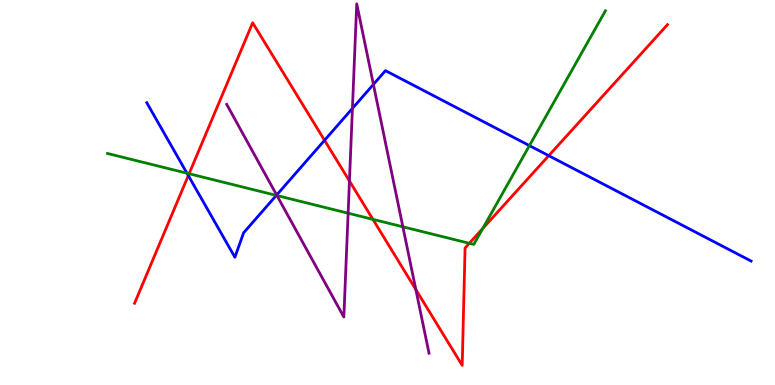[{'lines': ['blue', 'red'], 'intersections': [{'x': 2.43, 'y': 5.44}, {'x': 4.19, 'y': 6.36}, {'x': 7.08, 'y': 5.96}]}, {'lines': ['green', 'red'], 'intersections': [{'x': 2.44, 'y': 5.49}, {'x': 4.81, 'y': 4.3}, {'x': 6.06, 'y': 3.68}, {'x': 6.23, 'y': 4.06}]}, {'lines': ['purple', 'red'], 'intersections': [{'x': 4.51, 'y': 5.3}, {'x': 5.37, 'y': 2.48}]}, {'lines': ['blue', 'green'], 'intersections': [{'x': 2.41, 'y': 5.5}, {'x': 3.57, 'y': 4.93}, {'x': 6.83, 'y': 6.22}]}, {'lines': ['blue', 'purple'], 'intersections': [{'x': 3.57, 'y': 4.93}, {'x': 4.55, 'y': 7.18}, {'x': 4.82, 'y': 7.81}]}, {'lines': ['green', 'purple'], 'intersections': [{'x': 3.57, 'y': 4.92}, {'x': 4.49, 'y': 4.46}, {'x': 5.2, 'y': 4.11}]}]